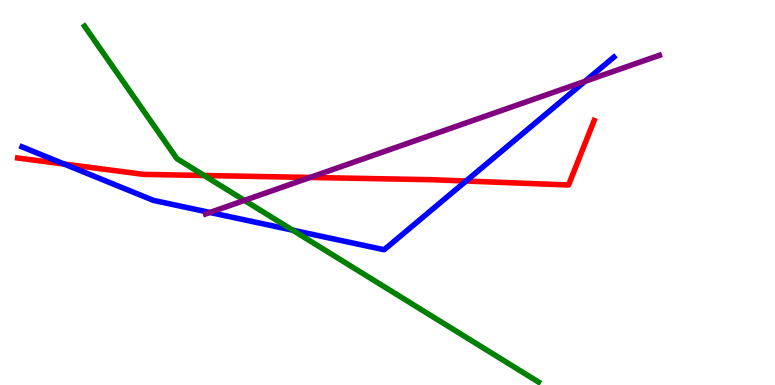[{'lines': ['blue', 'red'], 'intersections': [{'x': 0.829, 'y': 5.74}, {'x': 6.01, 'y': 5.3}]}, {'lines': ['green', 'red'], 'intersections': [{'x': 2.63, 'y': 5.44}]}, {'lines': ['purple', 'red'], 'intersections': [{'x': 4.0, 'y': 5.39}]}, {'lines': ['blue', 'green'], 'intersections': [{'x': 3.78, 'y': 4.02}]}, {'lines': ['blue', 'purple'], 'intersections': [{'x': 2.71, 'y': 4.48}, {'x': 7.55, 'y': 7.89}]}, {'lines': ['green', 'purple'], 'intersections': [{'x': 3.15, 'y': 4.79}]}]